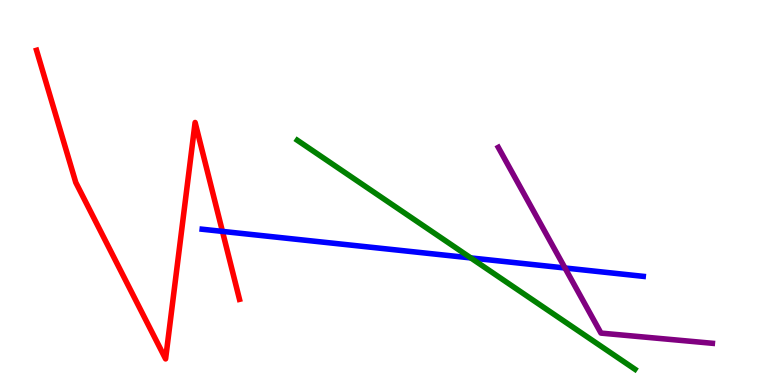[{'lines': ['blue', 'red'], 'intersections': [{'x': 2.87, 'y': 3.99}]}, {'lines': ['green', 'red'], 'intersections': []}, {'lines': ['purple', 'red'], 'intersections': []}, {'lines': ['blue', 'green'], 'intersections': [{'x': 6.07, 'y': 3.3}]}, {'lines': ['blue', 'purple'], 'intersections': [{'x': 7.29, 'y': 3.04}]}, {'lines': ['green', 'purple'], 'intersections': []}]